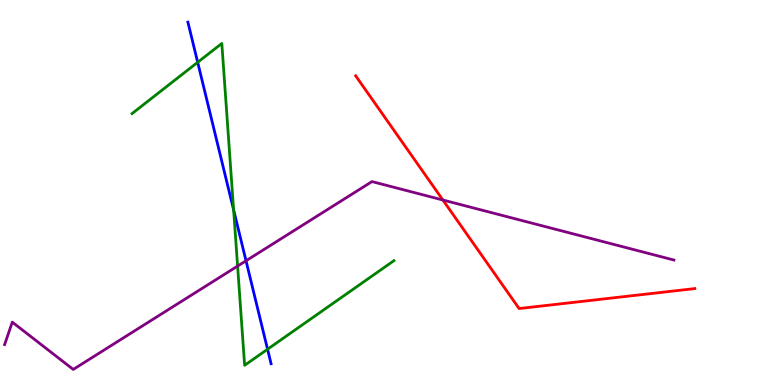[{'lines': ['blue', 'red'], 'intersections': []}, {'lines': ['green', 'red'], 'intersections': []}, {'lines': ['purple', 'red'], 'intersections': [{'x': 5.71, 'y': 4.81}]}, {'lines': ['blue', 'green'], 'intersections': [{'x': 2.55, 'y': 8.38}, {'x': 3.01, 'y': 4.55}, {'x': 3.45, 'y': 0.929}]}, {'lines': ['blue', 'purple'], 'intersections': [{'x': 3.17, 'y': 3.23}]}, {'lines': ['green', 'purple'], 'intersections': [{'x': 3.07, 'y': 3.09}]}]